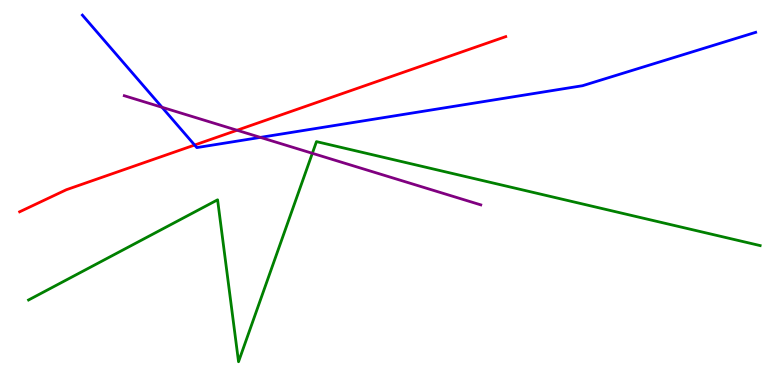[{'lines': ['blue', 'red'], 'intersections': [{'x': 2.51, 'y': 6.23}]}, {'lines': ['green', 'red'], 'intersections': []}, {'lines': ['purple', 'red'], 'intersections': [{'x': 3.06, 'y': 6.62}]}, {'lines': ['blue', 'green'], 'intersections': []}, {'lines': ['blue', 'purple'], 'intersections': [{'x': 2.09, 'y': 7.21}, {'x': 3.36, 'y': 6.43}]}, {'lines': ['green', 'purple'], 'intersections': [{'x': 4.03, 'y': 6.02}]}]